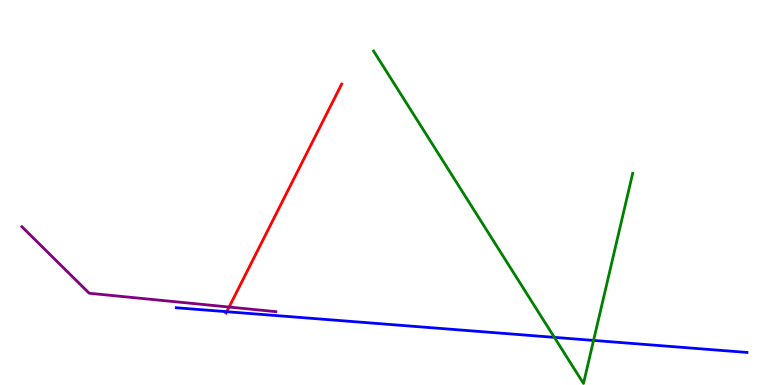[{'lines': ['blue', 'red'], 'intersections': [{'x': 2.93, 'y': 1.9}]}, {'lines': ['green', 'red'], 'intersections': []}, {'lines': ['purple', 'red'], 'intersections': [{'x': 2.96, 'y': 2.02}]}, {'lines': ['blue', 'green'], 'intersections': [{'x': 7.15, 'y': 1.24}, {'x': 7.66, 'y': 1.16}]}, {'lines': ['blue', 'purple'], 'intersections': []}, {'lines': ['green', 'purple'], 'intersections': []}]